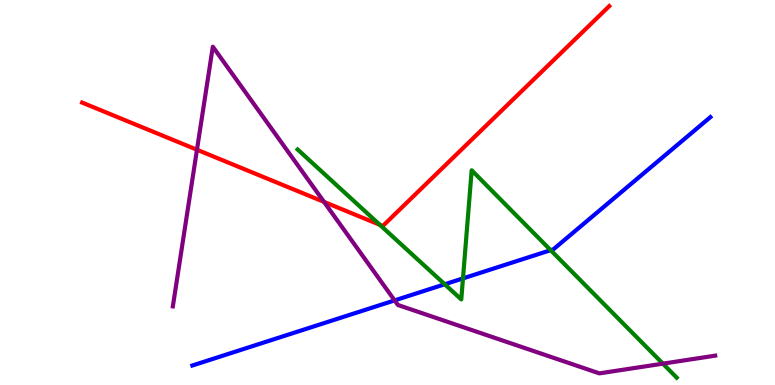[{'lines': ['blue', 'red'], 'intersections': []}, {'lines': ['green', 'red'], 'intersections': [{'x': 4.9, 'y': 4.16}]}, {'lines': ['purple', 'red'], 'intersections': [{'x': 2.54, 'y': 6.11}, {'x': 4.18, 'y': 4.76}]}, {'lines': ['blue', 'green'], 'intersections': [{'x': 5.74, 'y': 2.62}, {'x': 5.97, 'y': 2.77}, {'x': 7.11, 'y': 3.5}]}, {'lines': ['blue', 'purple'], 'intersections': [{'x': 5.09, 'y': 2.2}]}, {'lines': ['green', 'purple'], 'intersections': [{'x': 8.55, 'y': 0.554}]}]